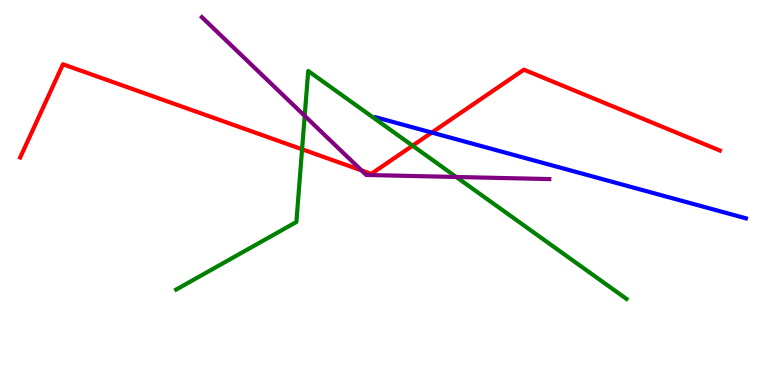[{'lines': ['blue', 'red'], 'intersections': [{'x': 5.57, 'y': 6.56}]}, {'lines': ['green', 'red'], 'intersections': [{'x': 3.9, 'y': 6.12}, {'x': 5.32, 'y': 6.22}]}, {'lines': ['purple', 'red'], 'intersections': [{'x': 4.66, 'y': 5.57}]}, {'lines': ['blue', 'green'], 'intersections': []}, {'lines': ['blue', 'purple'], 'intersections': []}, {'lines': ['green', 'purple'], 'intersections': [{'x': 3.93, 'y': 6.99}, {'x': 5.89, 'y': 5.4}]}]